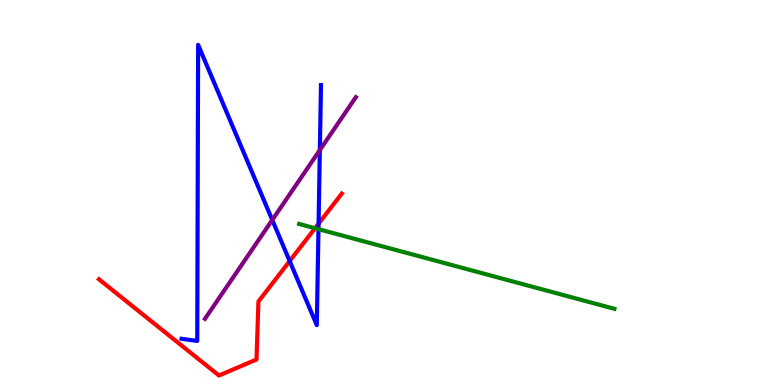[{'lines': ['blue', 'red'], 'intersections': [{'x': 3.74, 'y': 3.22}, {'x': 4.11, 'y': 4.19}]}, {'lines': ['green', 'red'], 'intersections': [{'x': 4.07, 'y': 4.07}]}, {'lines': ['purple', 'red'], 'intersections': []}, {'lines': ['blue', 'green'], 'intersections': [{'x': 4.11, 'y': 4.05}]}, {'lines': ['blue', 'purple'], 'intersections': [{'x': 3.51, 'y': 4.29}, {'x': 4.13, 'y': 6.1}]}, {'lines': ['green', 'purple'], 'intersections': []}]